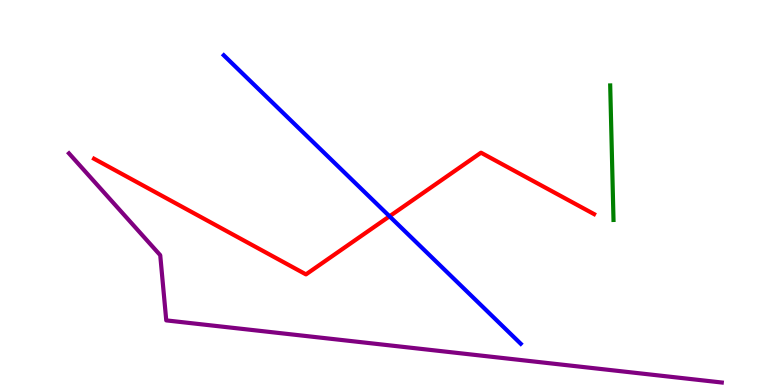[{'lines': ['blue', 'red'], 'intersections': [{'x': 5.03, 'y': 4.38}]}, {'lines': ['green', 'red'], 'intersections': []}, {'lines': ['purple', 'red'], 'intersections': []}, {'lines': ['blue', 'green'], 'intersections': []}, {'lines': ['blue', 'purple'], 'intersections': []}, {'lines': ['green', 'purple'], 'intersections': []}]